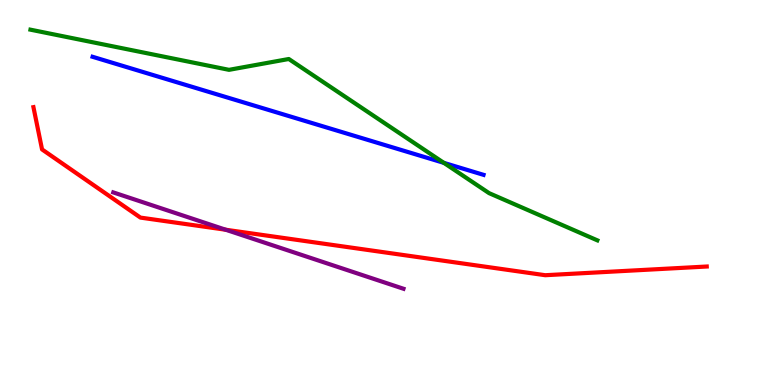[{'lines': ['blue', 'red'], 'intersections': []}, {'lines': ['green', 'red'], 'intersections': []}, {'lines': ['purple', 'red'], 'intersections': [{'x': 2.91, 'y': 4.03}]}, {'lines': ['blue', 'green'], 'intersections': [{'x': 5.73, 'y': 5.77}]}, {'lines': ['blue', 'purple'], 'intersections': []}, {'lines': ['green', 'purple'], 'intersections': []}]